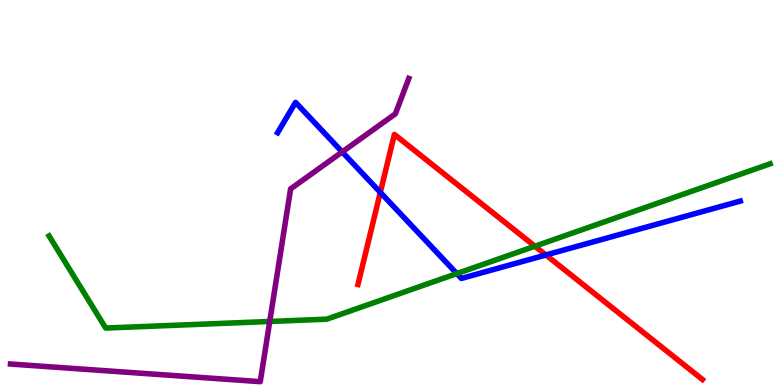[{'lines': ['blue', 'red'], 'intersections': [{'x': 4.91, 'y': 5.0}, {'x': 7.04, 'y': 3.38}]}, {'lines': ['green', 'red'], 'intersections': [{'x': 6.9, 'y': 3.6}]}, {'lines': ['purple', 'red'], 'intersections': []}, {'lines': ['blue', 'green'], 'intersections': [{'x': 5.89, 'y': 2.89}]}, {'lines': ['blue', 'purple'], 'intersections': [{'x': 4.42, 'y': 6.05}]}, {'lines': ['green', 'purple'], 'intersections': [{'x': 3.48, 'y': 1.65}]}]